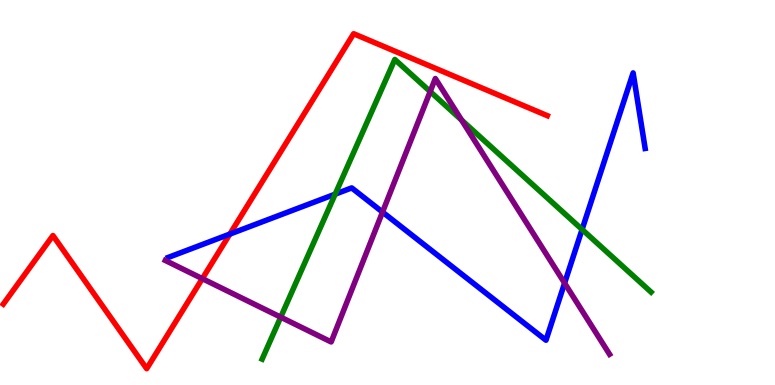[{'lines': ['blue', 'red'], 'intersections': [{'x': 2.97, 'y': 3.92}]}, {'lines': ['green', 'red'], 'intersections': []}, {'lines': ['purple', 'red'], 'intersections': [{'x': 2.61, 'y': 2.76}]}, {'lines': ['blue', 'green'], 'intersections': [{'x': 4.32, 'y': 4.96}, {'x': 7.51, 'y': 4.04}]}, {'lines': ['blue', 'purple'], 'intersections': [{'x': 4.94, 'y': 4.49}, {'x': 7.29, 'y': 2.65}]}, {'lines': ['green', 'purple'], 'intersections': [{'x': 3.62, 'y': 1.76}, {'x': 5.55, 'y': 7.62}, {'x': 5.96, 'y': 6.88}]}]